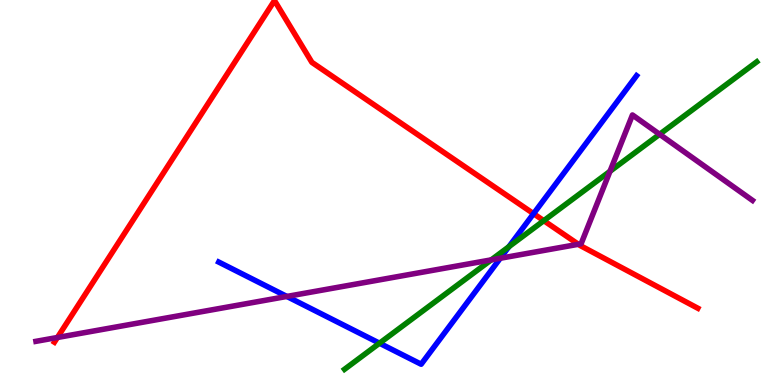[{'lines': ['blue', 'red'], 'intersections': [{'x': 6.88, 'y': 4.45}]}, {'lines': ['green', 'red'], 'intersections': [{'x': 7.02, 'y': 4.27}]}, {'lines': ['purple', 'red'], 'intersections': [{'x': 0.741, 'y': 1.23}, {'x': 7.46, 'y': 3.66}]}, {'lines': ['blue', 'green'], 'intersections': [{'x': 4.9, 'y': 1.09}, {'x': 6.57, 'y': 3.59}]}, {'lines': ['blue', 'purple'], 'intersections': [{'x': 3.7, 'y': 2.3}, {'x': 6.46, 'y': 3.29}]}, {'lines': ['green', 'purple'], 'intersections': [{'x': 6.34, 'y': 3.25}, {'x': 7.87, 'y': 5.55}, {'x': 8.51, 'y': 6.51}]}]